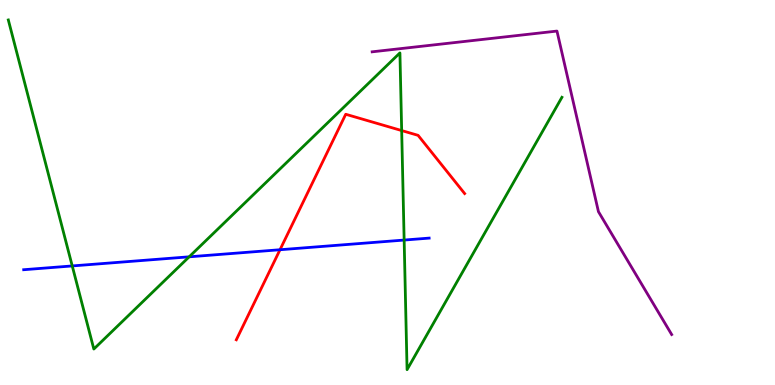[{'lines': ['blue', 'red'], 'intersections': [{'x': 3.61, 'y': 3.51}]}, {'lines': ['green', 'red'], 'intersections': [{'x': 5.18, 'y': 6.61}]}, {'lines': ['purple', 'red'], 'intersections': []}, {'lines': ['blue', 'green'], 'intersections': [{'x': 0.932, 'y': 3.09}, {'x': 2.44, 'y': 3.33}, {'x': 5.21, 'y': 3.76}]}, {'lines': ['blue', 'purple'], 'intersections': []}, {'lines': ['green', 'purple'], 'intersections': []}]